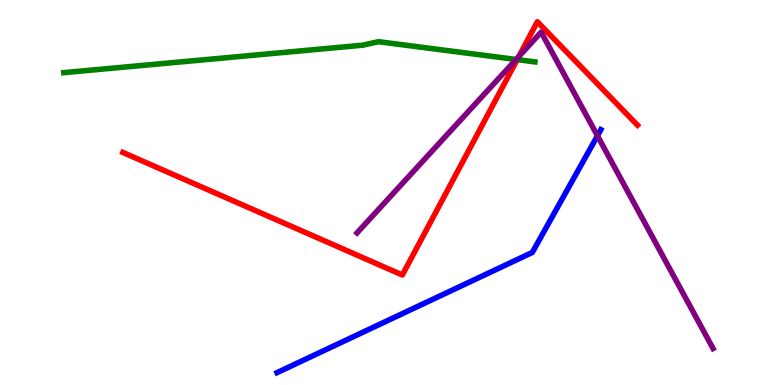[{'lines': ['blue', 'red'], 'intersections': []}, {'lines': ['green', 'red'], 'intersections': [{'x': 6.67, 'y': 8.45}]}, {'lines': ['purple', 'red'], 'intersections': [{'x': 6.69, 'y': 8.53}]}, {'lines': ['blue', 'green'], 'intersections': []}, {'lines': ['blue', 'purple'], 'intersections': [{'x': 7.71, 'y': 6.47}]}, {'lines': ['green', 'purple'], 'intersections': [{'x': 6.66, 'y': 8.46}]}]